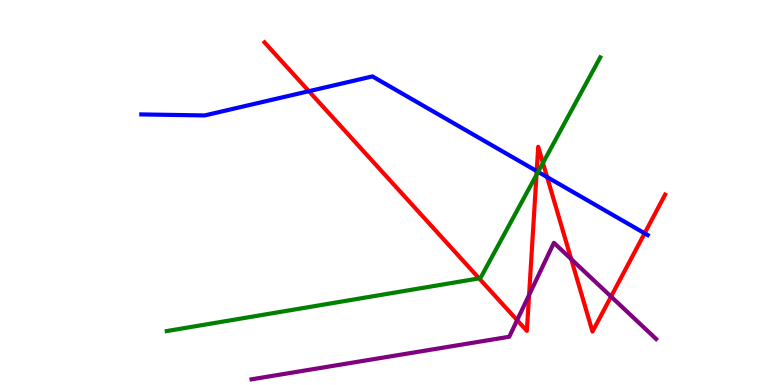[{'lines': ['blue', 'red'], 'intersections': [{'x': 3.99, 'y': 7.63}, {'x': 6.93, 'y': 5.56}, {'x': 7.06, 'y': 5.4}, {'x': 8.32, 'y': 3.94}]}, {'lines': ['green', 'red'], 'intersections': [{'x': 6.18, 'y': 2.77}, {'x': 6.92, 'y': 5.46}, {'x': 7.01, 'y': 5.77}]}, {'lines': ['purple', 'red'], 'intersections': [{'x': 6.67, 'y': 1.68}, {'x': 6.83, 'y': 2.34}, {'x': 7.37, 'y': 3.27}, {'x': 7.88, 'y': 2.3}]}, {'lines': ['blue', 'green'], 'intersections': [{'x': 6.94, 'y': 5.54}]}, {'lines': ['blue', 'purple'], 'intersections': []}, {'lines': ['green', 'purple'], 'intersections': []}]